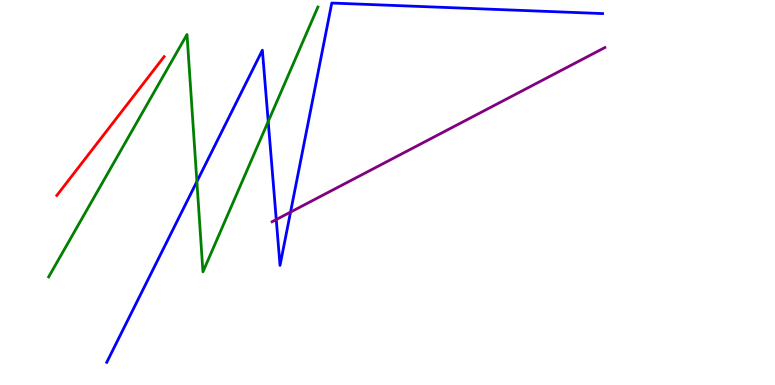[{'lines': ['blue', 'red'], 'intersections': []}, {'lines': ['green', 'red'], 'intersections': []}, {'lines': ['purple', 'red'], 'intersections': []}, {'lines': ['blue', 'green'], 'intersections': [{'x': 2.54, 'y': 5.28}, {'x': 3.46, 'y': 6.84}]}, {'lines': ['blue', 'purple'], 'intersections': [{'x': 3.56, 'y': 4.3}, {'x': 3.75, 'y': 4.49}]}, {'lines': ['green', 'purple'], 'intersections': []}]